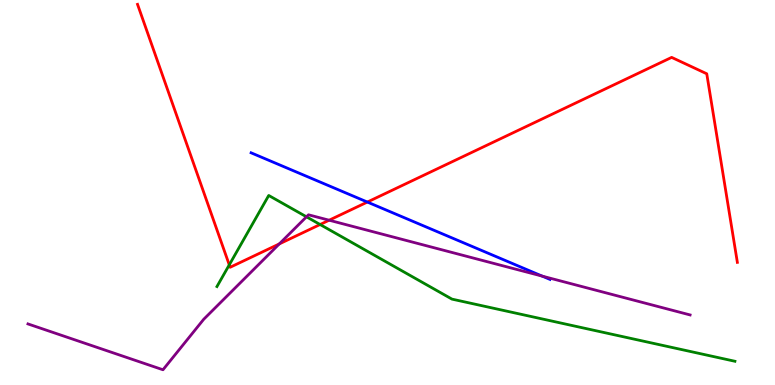[{'lines': ['blue', 'red'], 'intersections': [{'x': 4.74, 'y': 4.75}]}, {'lines': ['green', 'red'], 'intersections': [{'x': 2.96, 'y': 3.12}, {'x': 4.13, 'y': 4.17}]}, {'lines': ['purple', 'red'], 'intersections': [{'x': 3.6, 'y': 3.66}, {'x': 4.25, 'y': 4.28}]}, {'lines': ['blue', 'green'], 'intersections': []}, {'lines': ['blue', 'purple'], 'intersections': [{'x': 7.0, 'y': 2.83}]}, {'lines': ['green', 'purple'], 'intersections': [{'x': 3.95, 'y': 4.37}]}]